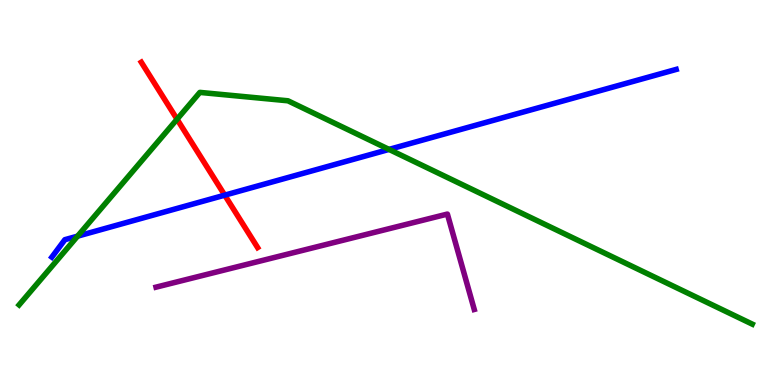[{'lines': ['blue', 'red'], 'intersections': [{'x': 2.9, 'y': 4.93}]}, {'lines': ['green', 'red'], 'intersections': [{'x': 2.28, 'y': 6.9}]}, {'lines': ['purple', 'red'], 'intersections': []}, {'lines': ['blue', 'green'], 'intersections': [{'x': 1.0, 'y': 3.87}, {'x': 5.02, 'y': 6.12}]}, {'lines': ['blue', 'purple'], 'intersections': []}, {'lines': ['green', 'purple'], 'intersections': []}]